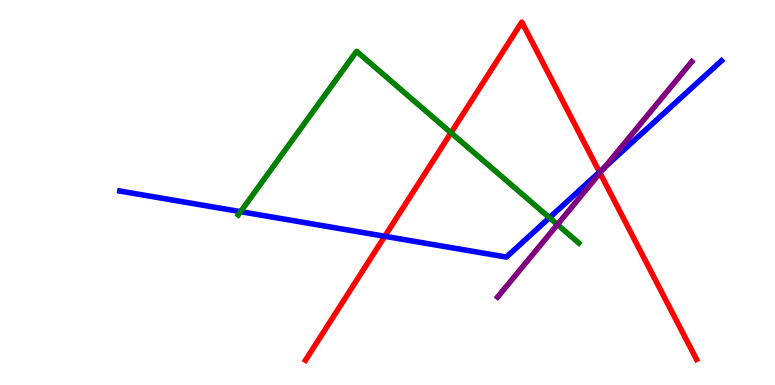[{'lines': ['blue', 'red'], 'intersections': [{'x': 4.96, 'y': 3.86}, {'x': 7.74, 'y': 5.53}]}, {'lines': ['green', 'red'], 'intersections': [{'x': 5.82, 'y': 6.55}]}, {'lines': ['purple', 'red'], 'intersections': [{'x': 7.74, 'y': 5.51}]}, {'lines': ['blue', 'green'], 'intersections': [{'x': 3.1, 'y': 4.5}, {'x': 7.09, 'y': 4.35}]}, {'lines': ['blue', 'purple'], 'intersections': [{'x': 7.8, 'y': 5.65}]}, {'lines': ['green', 'purple'], 'intersections': [{'x': 7.19, 'y': 4.17}]}]